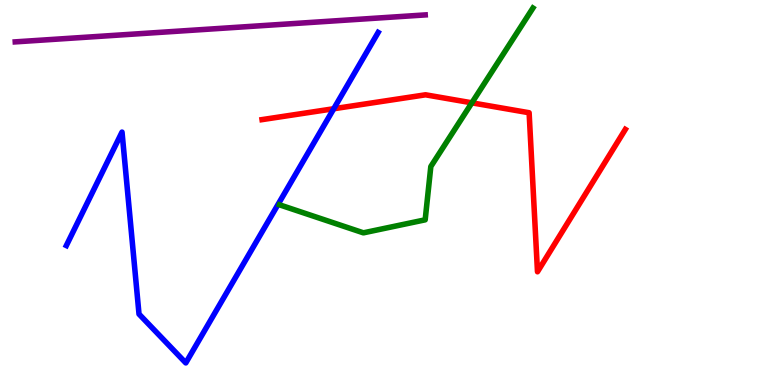[{'lines': ['blue', 'red'], 'intersections': [{'x': 4.31, 'y': 7.18}]}, {'lines': ['green', 'red'], 'intersections': [{'x': 6.09, 'y': 7.33}]}, {'lines': ['purple', 'red'], 'intersections': []}, {'lines': ['blue', 'green'], 'intersections': []}, {'lines': ['blue', 'purple'], 'intersections': []}, {'lines': ['green', 'purple'], 'intersections': []}]